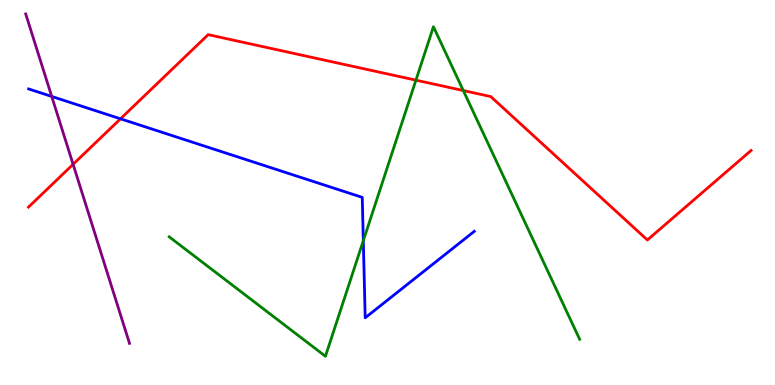[{'lines': ['blue', 'red'], 'intersections': [{'x': 1.55, 'y': 6.91}]}, {'lines': ['green', 'red'], 'intersections': [{'x': 5.37, 'y': 7.92}, {'x': 5.98, 'y': 7.65}]}, {'lines': ['purple', 'red'], 'intersections': [{'x': 0.943, 'y': 5.73}]}, {'lines': ['blue', 'green'], 'intersections': [{'x': 4.69, 'y': 3.75}]}, {'lines': ['blue', 'purple'], 'intersections': [{'x': 0.667, 'y': 7.49}]}, {'lines': ['green', 'purple'], 'intersections': []}]